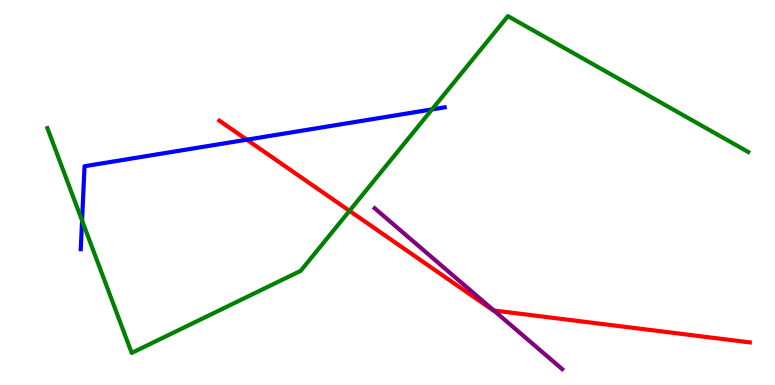[{'lines': ['blue', 'red'], 'intersections': [{'x': 3.18, 'y': 6.37}]}, {'lines': ['green', 'red'], 'intersections': [{'x': 4.51, 'y': 4.52}]}, {'lines': ['purple', 'red'], 'intersections': [{'x': 6.37, 'y': 1.94}]}, {'lines': ['blue', 'green'], 'intersections': [{'x': 1.06, 'y': 4.27}, {'x': 5.57, 'y': 7.16}]}, {'lines': ['blue', 'purple'], 'intersections': []}, {'lines': ['green', 'purple'], 'intersections': []}]